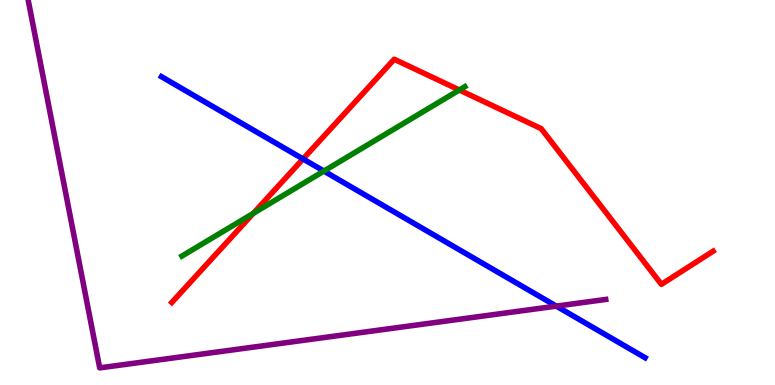[{'lines': ['blue', 'red'], 'intersections': [{'x': 3.91, 'y': 5.87}]}, {'lines': ['green', 'red'], 'intersections': [{'x': 3.27, 'y': 4.46}, {'x': 5.93, 'y': 7.66}]}, {'lines': ['purple', 'red'], 'intersections': []}, {'lines': ['blue', 'green'], 'intersections': [{'x': 4.18, 'y': 5.56}]}, {'lines': ['blue', 'purple'], 'intersections': [{'x': 7.18, 'y': 2.05}]}, {'lines': ['green', 'purple'], 'intersections': []}]